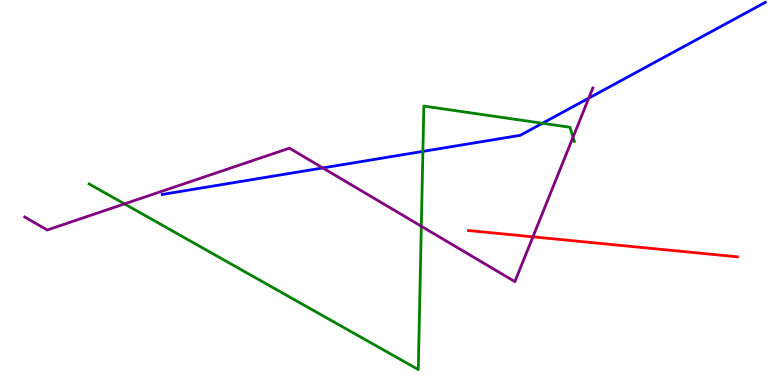[{'lines': ['blue', 'red'], 'intersections': []}, {'lines': ['green', 'red'], 'intersections': []}, {'lines': ['purple', 'red'], 'intersections': [{'x': 6.88, 'y': 3.85}]}, {'lines': ['blue', 'green'], 'intersections': [{'x': 5.46, 'y': 6.07}, {'x': 7.0, 'y': 6.8}]}, {'lines': ['blue', 'purple'], 'intersections': [{'x': 4.17, 'y': 5.64}, {'x': 7.6, 'y': 7.45}]}, {'lines': ['green', 'purple'], 'intersections': [{'x': 1.61, 'y': 4.7}, {'x': 5.44, 'y': 4.12}, {'x': 7.39, 'y': 6.44}]}]